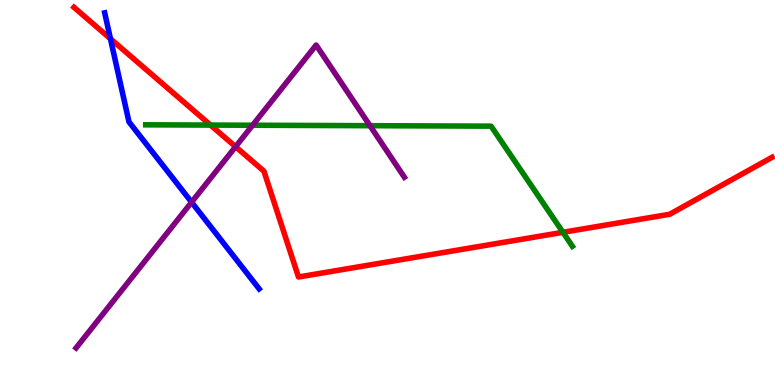[{'lines': ['blue', 'red'], 'intersections': [{'x': 1.43, 'y': 8.99}]}, {'lines': ['green', 'red'], 'intersections': [{'x': 2.72, 'y': 6.75}, {'x': 7.26, 'y': 3.97}]}, {'lines': ['purple', 'red'], 'intersections': [{'x': 3.04, 'y': 6.19}]}, {'lines': ['blue', 'green'], 'intersections': []}, {'lines': ['blue', 'purple'], 'intersections': [{'x': 2.47, 'y': 4.75}]}, {'lines': ['green', 'purple'], 'intersections': [{'x': 3.26, 'y': 6.75}, {'x': 4.77, 'y': 6.74}]}]